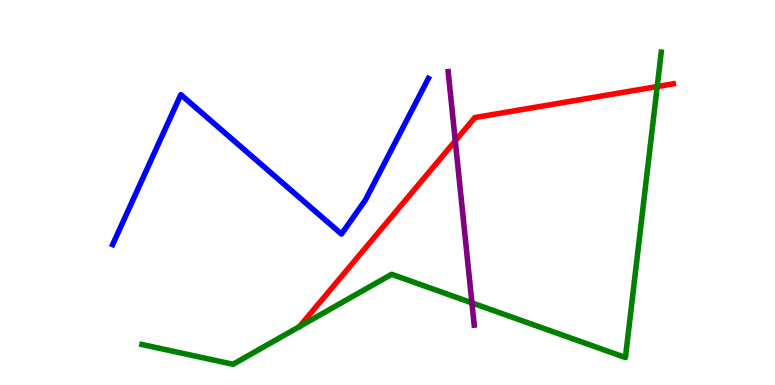[{'lines': ['blue', 'red'], 'intersections': []}, {'lines': ['green', 'red'], 'intersections': [{'x': 8.48, 'y': 7.75}]}, {'lines': ['purple', 'red'], 'intersections': [{'x': 5.87, 'y': 6.34}]}, {'lines': ['blue', 'green'], 'intersections': []}, {'lines': ['blue', 'purple'], 'intersections': []}, {'lines': ['green', 'purple'], 'intersections': [{'x': 6.09, 'y': 2.13}]}]